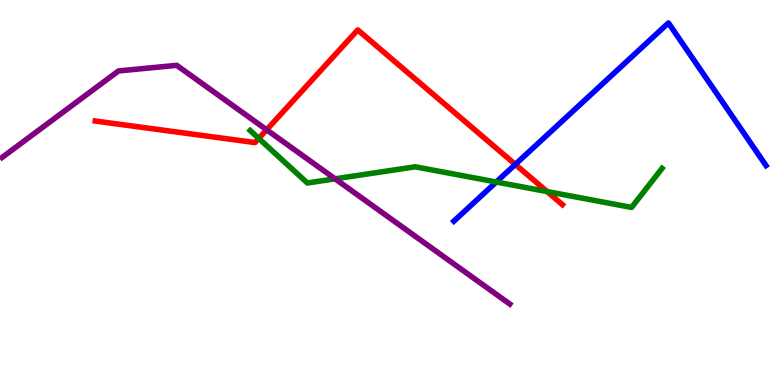[{'lines': ['blue', 'red'], 'intersections': [{'x': 6.65, 'y': 5.73}]}, {'lines': ['green', 'red'], 'intersections': [{'x': 3.34, 'y': 6.4}, {'x': 7.06, 'y': 5.02}]}, {'lines': ['purple', 'red'], 'intersections': [{'x': 3.44, 'y': 6.63}]}, {'lines': ['blue', 'green'], 'intersections': [{'x': 6.4, 'y': 5.27}]}, {'lines': ['blue', 'purple'], 'intersections': []}, {'lines': ['green', 'purple'], 'intersections': [{'x': 4.32, 'y': 5.36}]}]